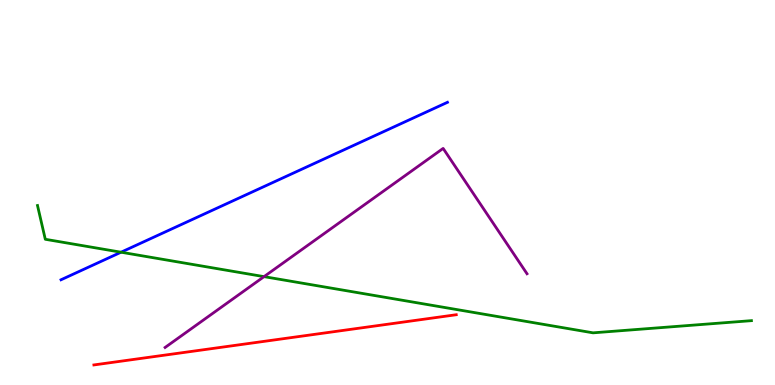[{'lines': ['blue', 'red'], 'intersections': []}, {'lines': ['green', 'red'], 'intersections': []}, {'lines': ['purple', 'red'], 'intersections': []}, {'lines': ['blue', 'green'], 'intersections': [{'x': 1.56, 'y': 3.45}]}, {'lines': ['blue', 'purple'], 'intersections': []}, {'lines': ['green', 'purple'], 'intersections': [{'x': 3.41, 'y': 2.81}]}]